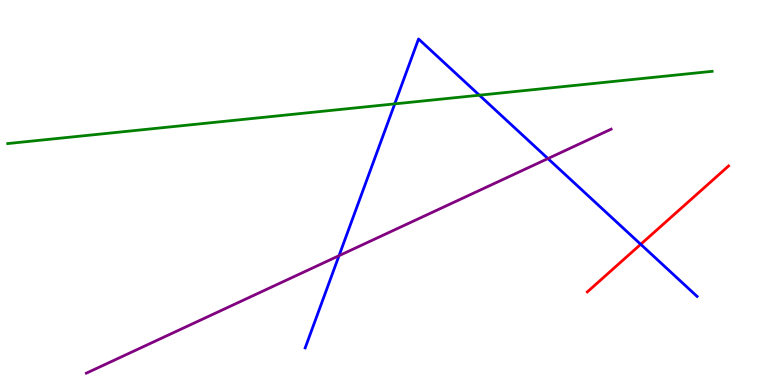[{'lines': ['blue', 'red'], 'intersections': [{'x': 8.27, 'y': 3.65}]}, {'lines': ['green', 'red'], 'intersections': []}, {'lines': ['purple', 'red'], 'intersections': []}, {'lines': ['blue', 'green'], 'intersections': [{'x': 5.09, 'y': 7.3}, {'x': 6.19, 'y': 7.53}]}, {'lines': ['blue', 'purple'], 'intersections': [{'x': 4.37, 'y': 3.36}, {'x': 7.07, 'y': 5.88}]}, {'lines': ['green', 'purple'], 'intersections': []}]